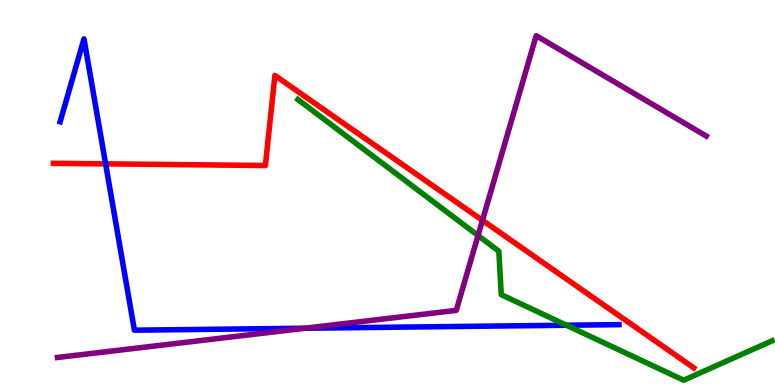[{'lines': ['blue', 'red'], 'intersections': [{'x': 1.36, 'y': 5.74}]}, {'lines': ['green', 'red'], 'intersections': []}, {'lines': ['purple', 'red'], 'intersections': [{'x': 6.23, 'y': 4.28}]}, {'lines': ['blue', 'green'], 'intersections': [{'x': 7.31, 'y': 1.55}]}, {'lines': ['blue', 'purple'], 'intersections': [{'x': 3.94, 'y': 1.47}]}, {'lines': ['green', 'purple'], 'intersections': [{'x': 6.17, 'y': 3.88}]}]